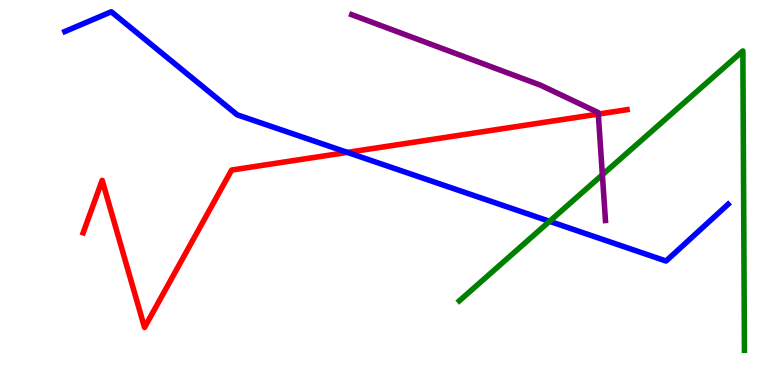[{'lines': ['blue', 'red'], 'intersections': [{'x': 4.48, 'y': 6.04}]}, {'lines': ['green', 'red'], 'intersections': []}, {'lines': ['purple', 'red'], 'intersections': [{'x': 7.72, 'y': 7.04}]}, {'lines': ['blue', 'green'], 'intersections': [{'x': 7.09, 'y': 4.25}]}, {'lines': ['blue', 'purple'], 'intersections': []}, {'lines': ['green', 'purple'], 'intersections': [{'x': 7.77, 'y': 5.46}]}]